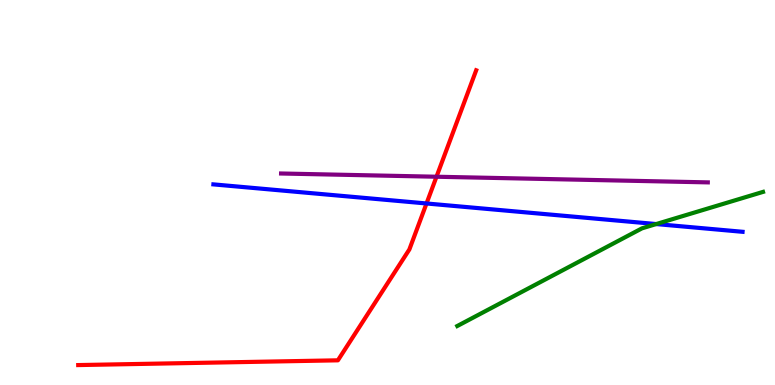[{'lines': ['blue', 'red'], 'intersections': [{'x': 5.5, 'y': 4.71}]}, {'lines': ['green', 'red'], 'intersections': []}, {'lines': ['purple', 'red'], 'intersections': [{'x': 5.63, 'y': 5.41}]}, {'lines': ['blue', 'green'], 'intersections': [{'x': 8.47, 'y': 4.18}]}, {'lines': ['blue', 'purple'], 'intersections': []}, {'lines': ['green', 'purple'], 'intersections': []}]